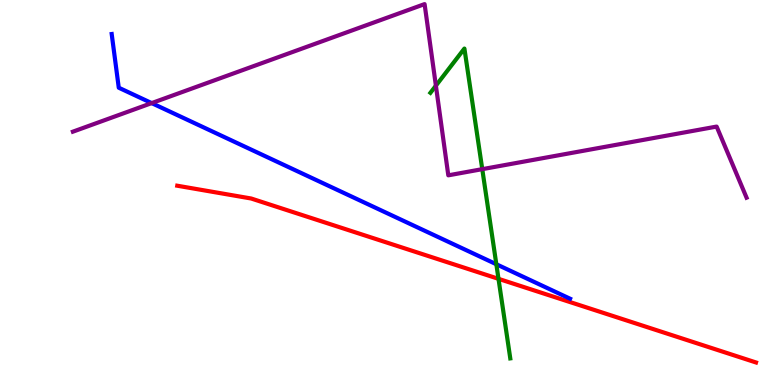[{'lines': ['blue', 'red'], 'intersections': []}, {'lines': ['green', 'red'], 'intersections': [{'x': 6.43, 'y': 2.76}]}, {'lines': ['purple', 'red'], 'intersections': []}, {'lines': ['blue', 'green'], 'intersections': [{'x': 6.4, 'y': 3.14}]}, {'lines': ['blue', 'purple'], 'intersections': [{'x': 1.96, 'y': 7.32}]}, {'lines': ['green', 'purple'], 'intersections': [{'x': 5.62, 'y': 7.77}, {'x': 6.22, 'y': 5.61}]}]